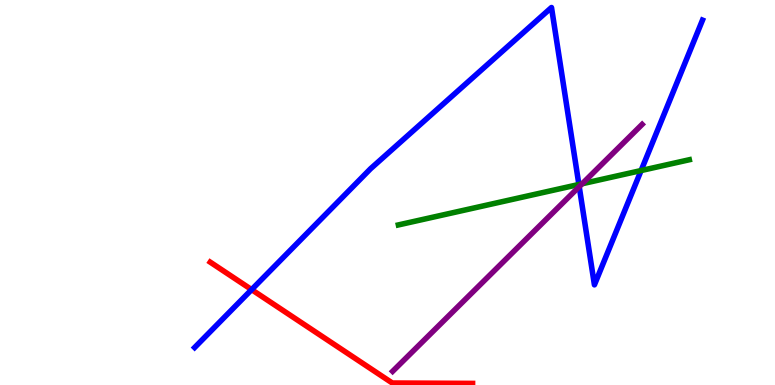[{'lines': ['blue', 'red'], 'intersections': [{'x': 3.25, 'y': 2.48}]}, {'lines': ['green', 'red'], 'intersections': []}, {'lines': ['purple', 'red'], 'intersections': []}, {'lines': ['blue', 'green'], 'intersections': [{'x': 7.47, 'y': 5.21}, {'x': 8.27, 'y': 5.57}]}, {'lines': ['blue', 'purple'], 'intersections': [{'x': 7.47, 'y': 5.15}]}, {'lines': ['green', 'purple'], 'intersections': [{'x': 7.51, 'y': 5.23}]}]